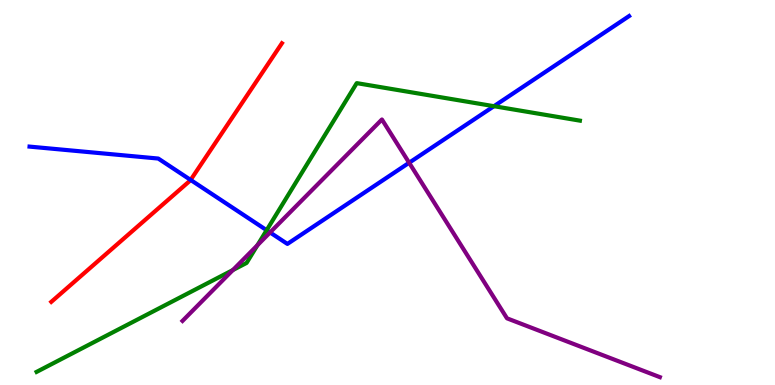[{'lines': ['blue', 'red'], 'intersections': [{'x': 2.46, 'y': 5.33}]}, {'lines': ['green', 'red'], 'intersections': []}, {'lines': ['purple', 'red'], 'intersections': []}, {'lines': ['blue', 'green'], 'intersections': [{'x': 3.44, 'y': 4.02}, {'x': 6.37, 'y': 7.24}]}, {'lines': ['blue', 'purple'], 'intersections': [{'x': 3.48, 'y': 3.96}, {'x': 5.28, 'y': 5.77}]}, {'lines': ['green', 'purple'], 'intersections': [{'x': 3.0, 'y': 2.99}, {'x': 3.32, 'y': 3.63}]}]